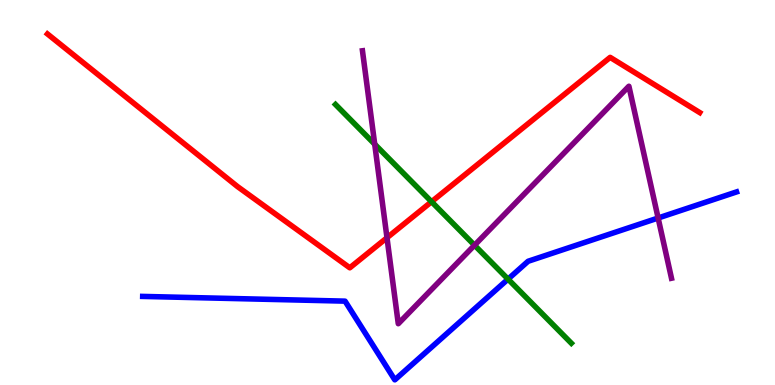[{'lines': ['blue', 'red'], 'intersections': []}, {'lines': ['green', 'red'], 'intersections': [{'x': 5.57, 'y': 4.76}]}, {'lines': ['purple', 'red'], 'intersections': [{'x': 4.99, 'y': 3.83}]}, {'lines': ['blue', 'green'], 'intersections': [{'x': 6.56, 'y': 2.75}]}, {'lines': ['blue', 'purple'], 'intersections': [{'x': 8.49, 'y': 4.34}]}, {'lines': ['green', 'purple'], 'intersections': [{'x': 4.84, 'y': 6.25}, {'x': 6.12, 'y': 3.63}]}]